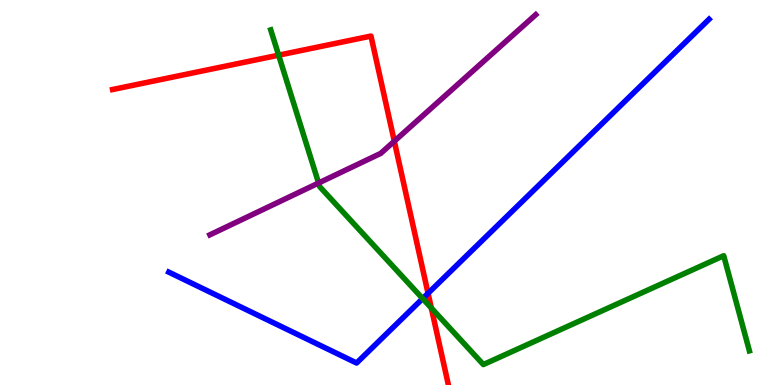[{'lines': ['blue', 'red'], 'intersections': [{'x': 5.52, 'y': 2.38}]}, {'lines': ['green', 'red'], 'intersections': [{'x': 3.6, 'y': 8.57}, {'x': 5.57, 'y': 2.0}]}, {'lines': ['purple', 'red'], 'intersections': [{'x': 5.09, 'y': 6.33}]}, {'lines': ['blue', 'green'], 'intersections': [{'x': 5.45, 'y': 2.24}]}, {'lines': ['blue', 'purple'], 'intersections': []}, {'lines': ['green', 'purple'], 'intersections': [{'x': 4.11, 'y': 5.25}]}]